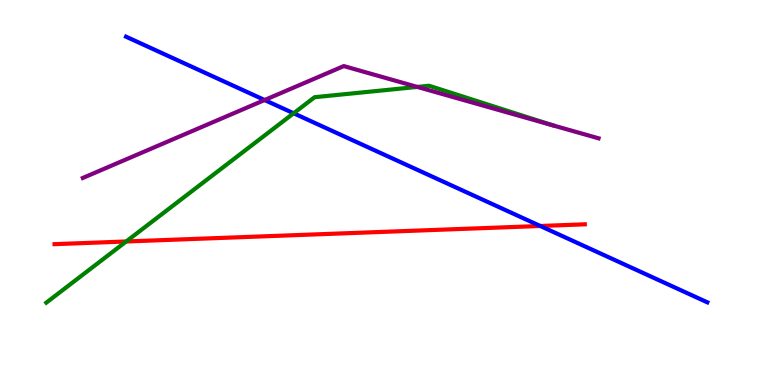[{'lines': ['blue', 'red'], 'intersections': [{'x': 6.97, 'y': 4.13}]}, {'lines': ['green', 'red'], 'intersections': [{'x': 1.63, 'y': 3.73}]}, {'lines': ['purple', 'red'], 'intersections': []}, {'lines': ['blue', 'green'], 'intersections': [{'x': 3.79, 'y': 7.06}]}, {'lines': ['blue', 'purple'], 'intersections': [{'x': 3.41, 'y': 7.4}]}, {'lines': ['green', 'purple'], 'intersections': [{'x': 5.38, 'y': 7.74}]}]